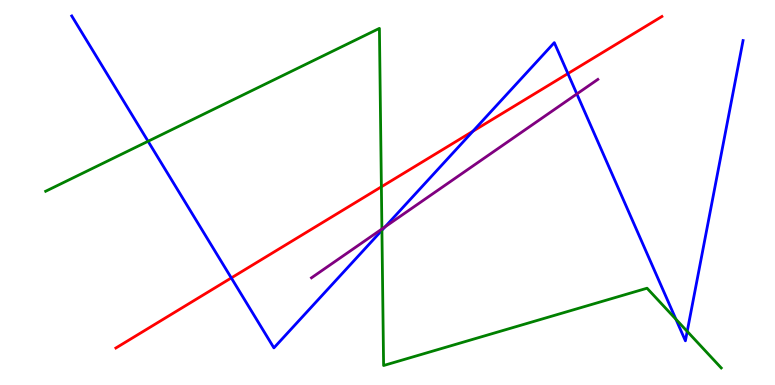[{'lines': ['blue', 'red'], 'intersections': [{'x': 2.98, 'y': 2.78}, {'x': 6.1, 'y': 6.59}, {'x': 7.33, 'y': 8.09}]}, {'lines': ['green', 'red'], 'intersections': [{'x': 4.92, 'y': 5.15}]}, {'lines': ['purple', 'red'], 'intersections': []}, {'lines': ['blue', 'green'], 'intersections': [{'x': 1.91, 'y': 6.33}, {'x': 4.93, 'y': 4.02}, {'x': 8.72, 'y': 1.71}, {'x': 8.87, 'y': 1.39}]}, {'lines': ['blue', 'purple'], 'intersections': [{'x': 4.97, 'y': 4.11}, {'x': 7.44, 'y': 7.56}]}, {'lines': ['green', 'purple'], 'intersections': [{'x': 4.93, 'y': 4.05}]}]